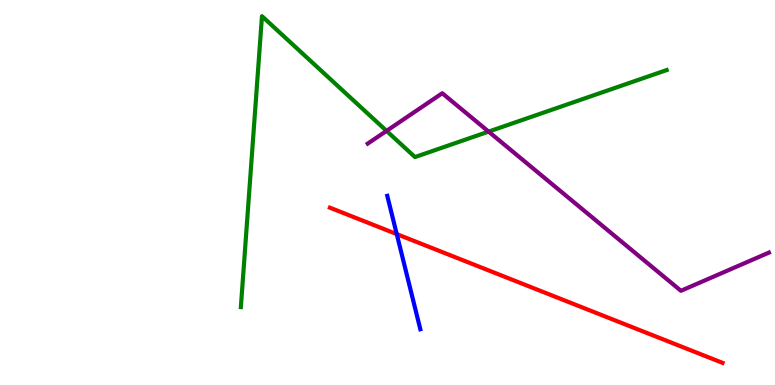[{'lines': ['blue', 'red'], 'intersections': [{'x': 5.12, 'y': 3.92}]}, {'lines': ['green', 'red'], 'intersections': []}, {'lines': ['purple', 'red'], 'intersections': []}, {'lines': ['blue', 'green'], 'intersections': []}, {'lines': ['blue', 'purple'], 'intersections': []}, {'lines': ['green', 'purple'], 'intersections': [{'x': 4.99, 'y': 6.6}, {'x': 6.3, 'y': 6.58}]}]